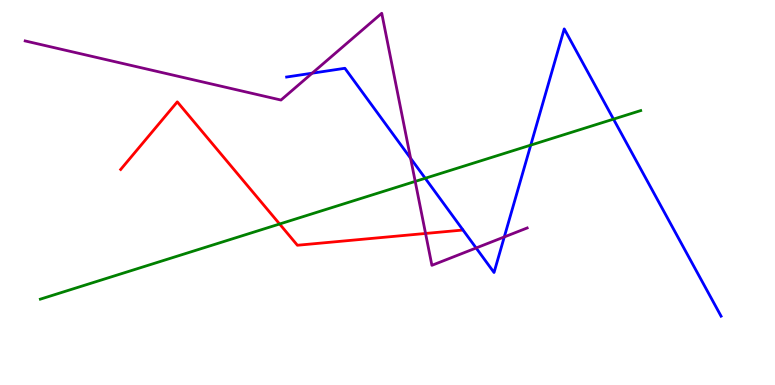[{'lines': ['blue', 'red'], 'intersections': []}, {'lines': ['green', 'red'], 'intersections': [{'x': 3.61, 'y': 4.18}]}, {'lines': ['purple', 'red'], 'intersections': [{'x': 5.49, 'y': 3.94}]}, {'lines': ['blue', 'green'], 'intersections': [{'x': 5.49, 'y': 5.37}, {'x': 6.85, 'y': 6.23}, {'x': 7.92, 'y': 6.91}]}, {'lines': ['blue', 'purple'], 'intersections': [{'x': 4.03, 'y': 8.1}, {'x': 5.3, 'y': 5.89}, {'x': 6.14, 'y': 3.56}, {'x': 6.51, 'y': 3.85}]}, {'lines': ['green', 'purple'], 'intersections': [{'x': 5.36, 'y': 5.29}]}]